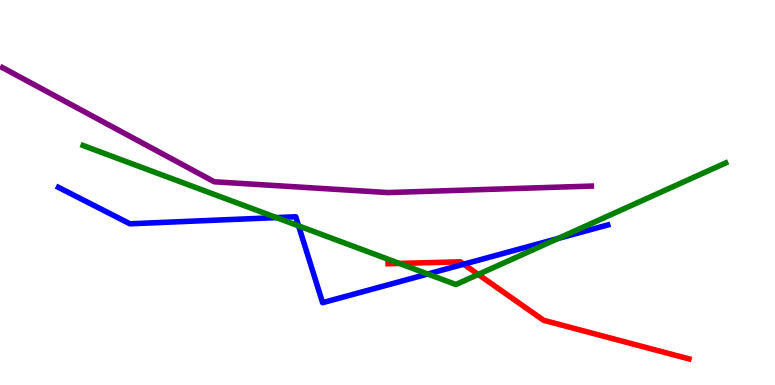[{'lines': ['blue', 'red'], 'intersections': [{'x': 5.98, 'y': 3.14}]}, {'lines': ['green', 'red'], 'intersections': [{'x': 5.15, 'y': 3.16}, {'x': 6.17, 'y': 2.87}]}, {'lines': ['purple', 'red'], 'intersections': []}, {'lines': ['blue', 'green'], 'intersections': [{'x': 3.57, 'y': 4.35}, {'x': 3.85, 'y': 4.13}, {'x': 5.52, 'y': 2.88}, {'x': 7.2, 'y': 3.81}]}, {'lines': ['blue', 'purple'], 'intersections': []}, {'lines': ['green', 'purple'], 'intersections': []}]